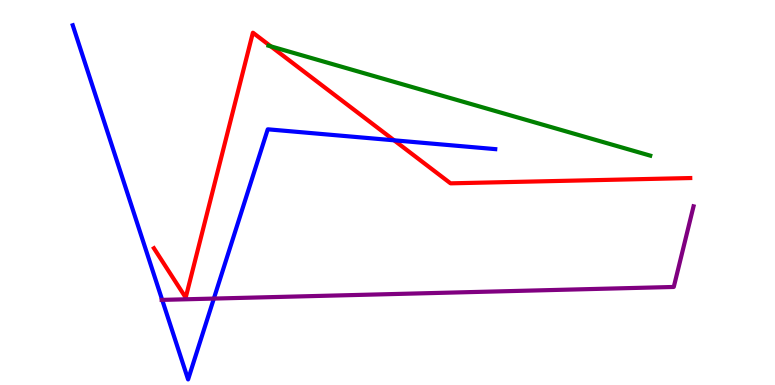[{'lines': ['blue', 'red'], 'intersections': [{'x': 5.09, 'y': 6.36}]}, {'lines': ['green', 'red'], 'intersections': [{'x': 3.49, 'y': 8.8}]}, {'lines': ['purple', 'red'], 'intersections': []}, {'lines': ['blue', 'green'], 'intersections': []}, {'lines': ['blue', 'purple'], 'intersections': [{'x': 2.09, 'y': 2.21}, {'x': 2.76, 'y': 2.24}]}, {'lines': ['green', 'purple'], 'intersections': []}]